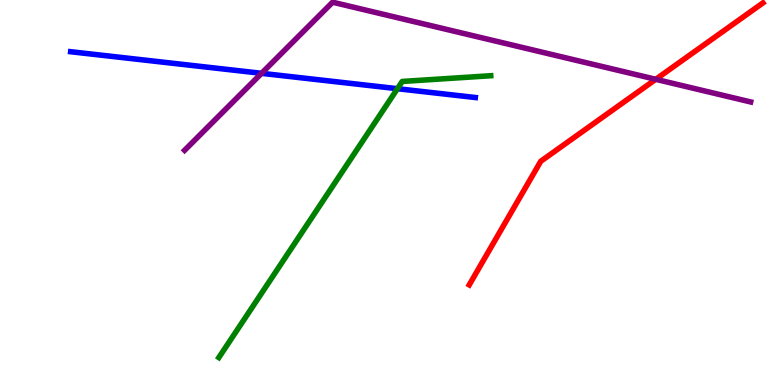[{'lines': ['blue', 'red'], 'intersections': []}, {'lines': ['green', 'red'], 'intersections': []}, {'lines': ['purple', 'red'], 'intersections': [{'x': 8.46, 'y': 7.94}]}, {'lines': ['blue', 'green'], 'intersections': [{'x': 5.13, 'y': 7.7}]}, {'lines': ['blue', 'purple'], 'intersections': [{'x': 3.37, 'y': 8.1}]}, {'lines': ['green', 'purple'], 'intersections': []}]